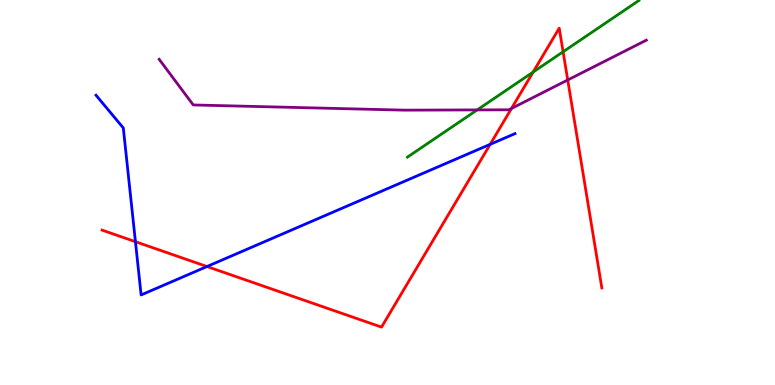[{'lines': ['blue', 'red'], 'intersections': [{'x': 1.75, 'y': 3.72}, {'x': 2.67, 'y': 3.08}, {'x': 6.32, 'y': 6.25}]}, {'lines': ['green', 'red'], 'intersections': [{'x': 6.88, 'y': 8.13}, {'x': 7.27, 'y': 8.66}]}, {'lines': ['purple', 'red'], 'intersections': [{'x': 6.6, 'y': 7.18}, {'x': 7.33, 'y': 7.92}]}, {'lines': ['blue', 'green'], 'intersections': []}, {'lines': ['blue', 'purple'], 'intersections': []}, {'lines': ['green', 'purple'], 'intersections': [{'x': 6.16, 'y': 7.15}]}]